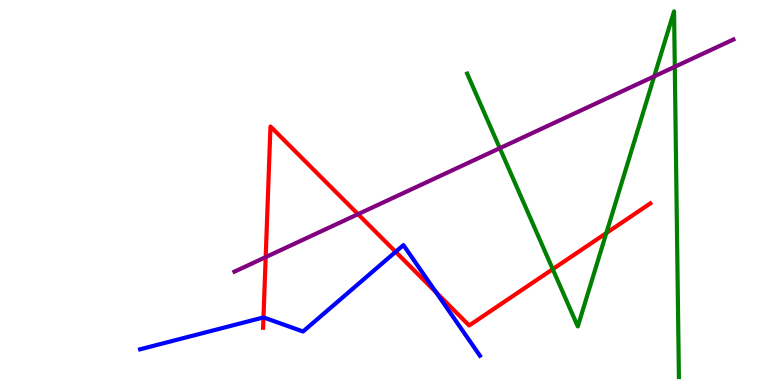[{'lines': ['blue', 'red'], 'intersections': [{'x': 3.4, 'y': 1.75}, {'x': 5.11, 'y': 3.46}, {'x': 5.63, 'y': 2.41}]}, {'lines': ['green', 'red'], 'intersections': [{'x': 7.13, 'y': 3.01}, {'x': 7.82, 'y': 3.95}]}, {'lines': ['purple', 'red'], 'intersections': [{'x': 3.43, 'y': 3.32}, {'x': 4.62, 'y': 4.44}]}, {'lines': ['blue', 'green'], 'intersections': []}, {'lines': ['blue', 'purple'], 'intersections': []}, {'lines': ['green', 'purple'], 'intersections': [{'x': 6.45, 'y': 6.15}, {'x': 8.44, 'y': 8.02}, {'x': 8.71, 'y': 8.27}]}]